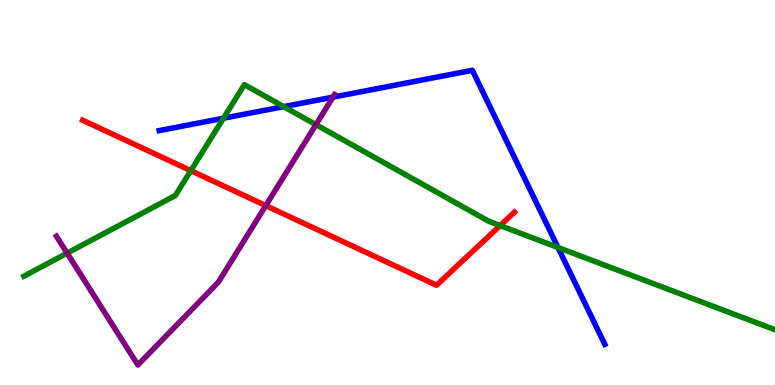[{'lines': ['blue', 'red'], 'intersections': []}, {'lines': ['green', 'red'], 'intersections': [{'x': 2.46, 'y': 5.57}, {'x': 6.45, 'y': 4.14}]}, {'lines': ['purple', 'red'], 'intersections': [{'x': 3.43, 'y': 4.66}]}, {'lines': ['blue', 'green'], 'intersections': [{'x': 2.88, 'y': 6.93}, {'x': 3.66, 'y': 7.23}, {'x': 7.2, 'y': 3.57}]}, {'lines': ['blue', 'purple'], 'intersections': [{'x': 4.3, 'y': 7.48}]}, {'lines': ['green', 'purple'], 'intersections': [{'x': 0.866, 'y': 3.42}, {'x': 4.08, 'y': 6.76}]}]